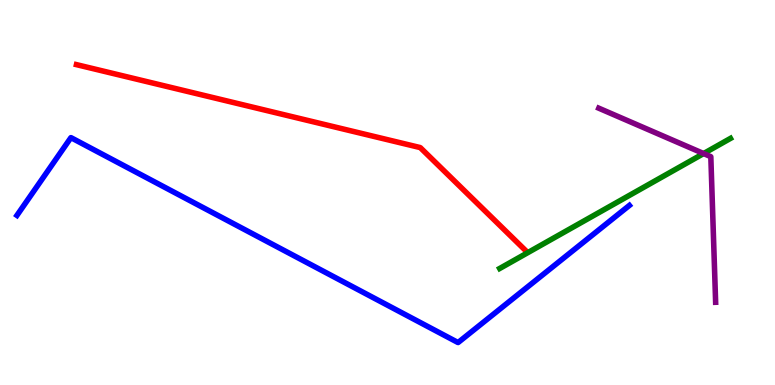[{'lines': ['blue', 'red'], 'intersections': []}, {'lines': ['green', 'red'], 'intersections': []}, {'lines': ['purple', 'red'], 'intersections': []}, {'lines': ['blue', 'green'], 'intersections': []}, {'lines': ['blue', 'purple'], 'intersections': []}, {'lines': ['green', 'purple'], 'intersections': [{'x': 9.08, 'y': 6.01}]}]